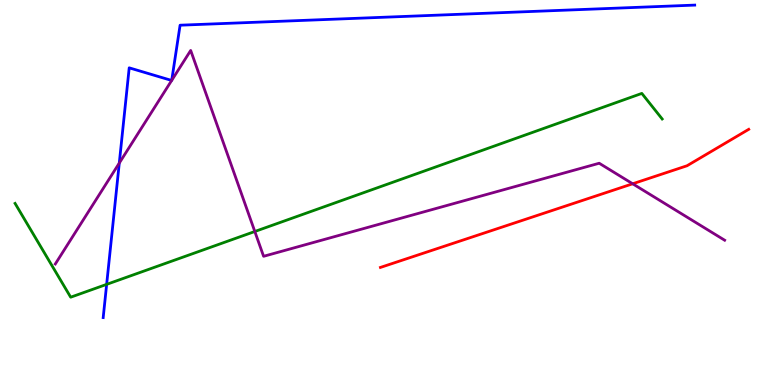[{'lines': ['blue', 'red'], 'intersections': []}, {'lines': ['green', 'red'], 'intersections': []}, {'lines': ['purple', 'red'], 'intersections': [{'x': 8.16, 'y': 5.23}]}, {'lines': ['blue', 'green'], 'intersections': [{'x': 1.38, 'y': 2.61}]}, {'lines': ['blue', 'purple'], 'intersections': [{'x': 1.54, 'y': 5.76}, {'x': 2.21, 'y': 7.91}, {'x': 2.22, 'y': 7.91}]}, {'lines': ['green', 'purple'], 'intersections': [{'x': 3.29, 'y': 3.99}]}]